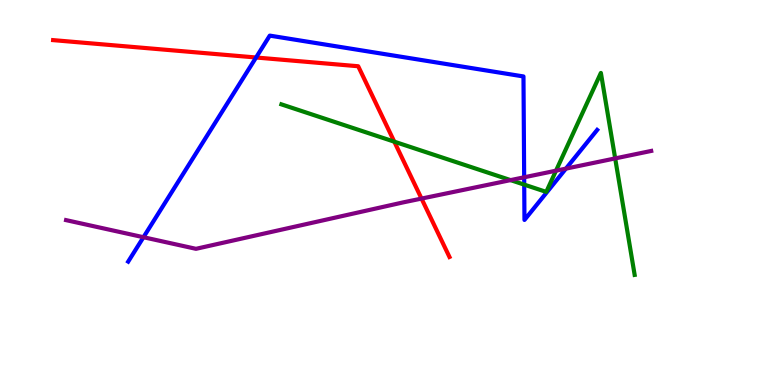[{'lines': ['blue', 'red'], 'intersections': [{'x': 3.3, 'y': 8.51}]}, {'lines': ['green', 'red'], 'intersections': [{'x': 5.09, 'y': 6.32}]}, {'lines': ['purple', 'red'], 'intersections': [{'x': 5.44, 'y': 4.84}]}, {'lines': ['blue', 'green'], 'intersections': [{'x': 6.76, 'y': 5.2}]}, {'lines': ['blue', 'purple'], 'intersections': [{'x': 1.85, 'y': 3.84}, {'x': 6.76, 'y': 5.4}, {'x': 7.3, 'y': 5.62}]}, {'lines': ['green', 'purple'], 'intersections': [{'x': 6.59, 'y': 5.32}, {'x': 7.17, 'y': 5.57}, {'x': 7.94, 'y': 5.89}]}]